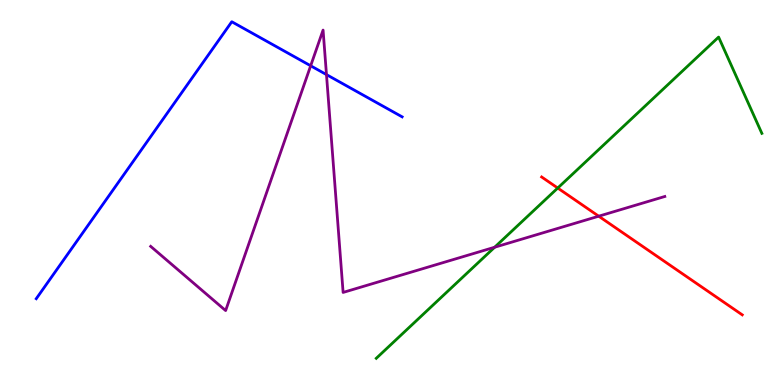[{'lines': ['blue', 'red'], 'intersections': []}, {'lines': ['green', 'red'], 'intersections': [{'x': 7.2, 'y': 5.12}]}, {'lines': ['purple', 'red'], 'intersections': [{'x': 7.73, 'y': 4.38}]}, {'lines': ['blue', 'green'], 'intersections': []}, {'lines': ['blue', 'purple'], 'intersections': [{'x': 4.01, 'y': 8.29}, {'x': 4.21, 'y': 8.06}]}, {'lines': ['green', 'purple'], 'intersections': [{'x': 6.38, 'y': 3.58}]}]